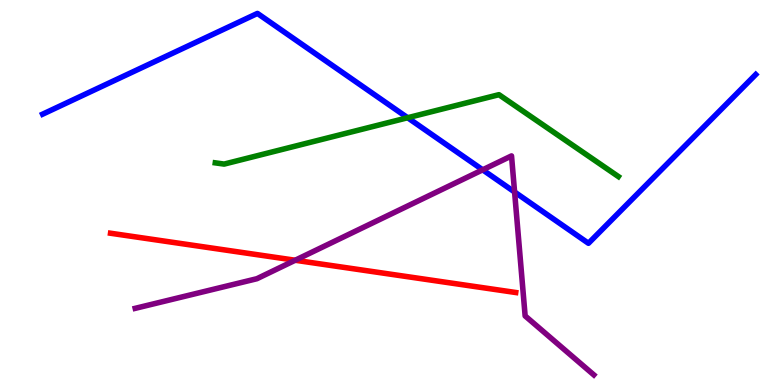[{'lines': ['blue', 'red'], 'intersections': []}, {'lines': ['green', 'red'], 'intersections': []}, {'lines': ['purple', 'red'], 'intersections': [{'x': 3.81, 'y': 3.24}]}, {'lines': ['blue', 'green'], 'intersections': [{'x': 5.26, 'y': 6.94}]}, {'lines': ['blue', 'purple'], 'intersections': [{'x': 6.23, 'y': 5.59}, {'x': 6.64, 'y': 5.01}]}, {'lines': ['green', 'purple'], 'intersections': []}]